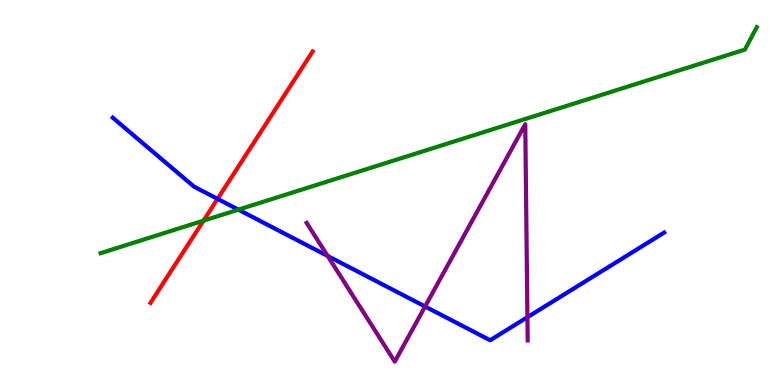[{'lines': ['blue', 'red'], 'intersections': [{'x': 2.81, 'y': 4.83}]}, {'lines': ['green', 'red'], 'intersections': [{'x': 2.63, 'y': 4.27}]}, {'lines': ['purple', 'red'], 'intersections': []}, {'lines': ['blue', 'green'], 'intersections': [{'x': 3.08, 'y': 4.55}]}, {'lines': ['blue', 'purple'], 'intersections': [{'x': 4.23, 'y': 3.35}, {'x': 5.48, 'y': 2.04}, {'x': 6.81, 'y': 1.76}]}, {'lines': ['green', 'purple'], 'intersections': []}]